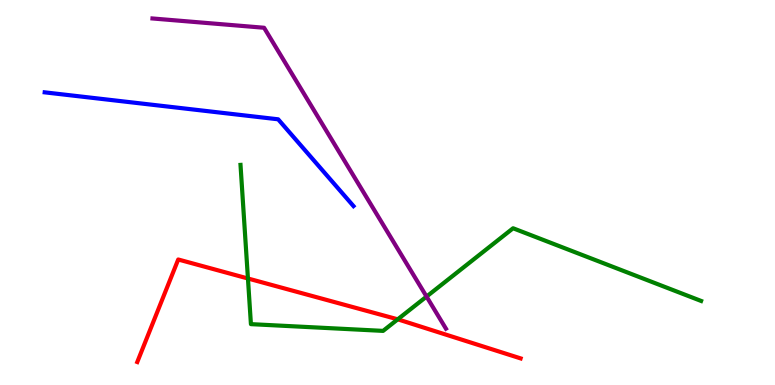[{'lines': ['blue', 'red'], 'intersections': []}, {'lines': ['green', 'red'], 'intersections': [{'x': 3.2, 'y': 2.77}, {'x': 5.13, 'y': 1.71}]}, {'lines': ['purple', 'red'], 'intersections': []}, {'lines': ['blue', 'green'], 'intersections': []}, {'lines': ['blue', 'purple'], 'intersections': []}, {'lines': ['green', 'purple'], 'intersections': [{'x': 5.5, 'y': 2.3}]}]